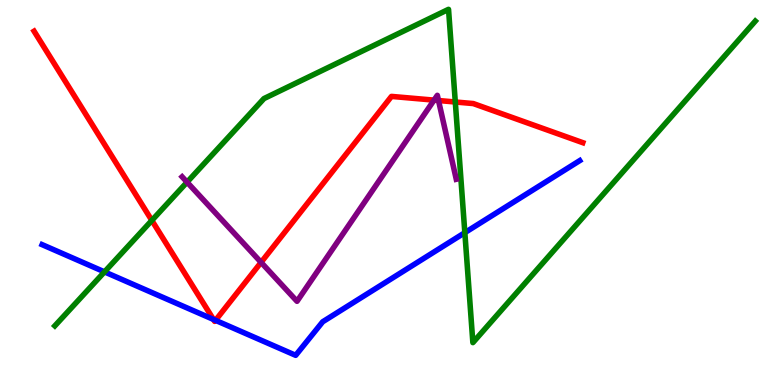[{'lines': ['blue', 'red'], 'intersections': [{'x': 2.75, 'y': 1.7}, {'x': 2.78, 'y': 1.68}]}, {'lines': ['green', 'red'], 'intersections': [{'x': 1.96, 'y': 4.27}, {'x': 5.87, 'y': 7.35}]}, {'lines': ['purple', 'red'], 'intersections': [{'x': 3.37, 'y': 3.19}, {'x': 5.6, 'y': 7.4}, {'x': 5.66, 'y': 7.39}]}, {'lines': ['blue', 'green'], 'intersections': [{'x': 1.35, 'y': 2.94}, {'x': 6.0, 'y': 3.96}]}, {'lines': ['blue', 'purple'], 'intersections': []}, {'lines': ['green', 'purple'], 'intersections': [{'x': 2.41, 'y': 5.27}]}]